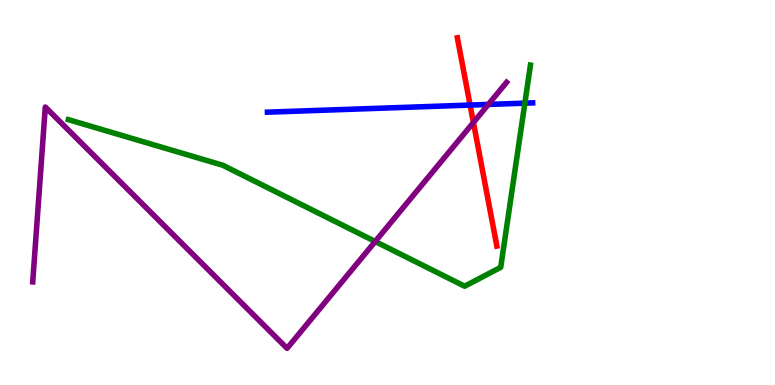[{'lines': ['blue', 'red'], 'intersections': [{'x': 6.07, 'y': 7.27}]}, {'lines': ['green', 'red'], 'intersections': []}, {'lines': ['purple', 'red'], 'intersections': [{'x': 6.11, 'y': 6.82}]}, {'lines': ['blue', 'green'], 'intersections': [{'x': 6.77, 'y': 7.32}]}, {'lines': ['blue', 'purple'], 'intersections': [{'x': 6.3, 'y': 7.29}]}, {'lines': ['green', 'purple'], 'intersections': [{'x': 4.84, 'y': 3.73}]}]